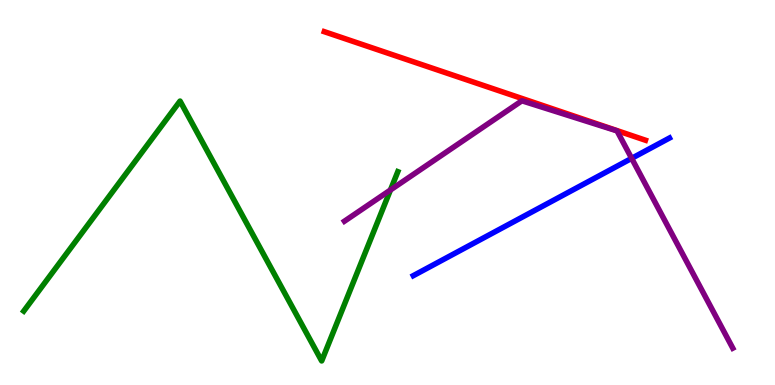[{'lines': ['blue', 'red'], 'intersections': []}, {'lines': ['green', 'red'], 'intersections': []}, {'lines': ['purple', 'red'], 'intersections': []}, {'lines': ['blue', 'green'], 'intersections': []}, {'lines': ['blue', 'purple'], 'intersections': [{'x': 8.15, 'y': 5.89}]}, {'lines': ['green', 'purple'], 'intersections': [{'x': 5.04, 'y': 5.07}]}]